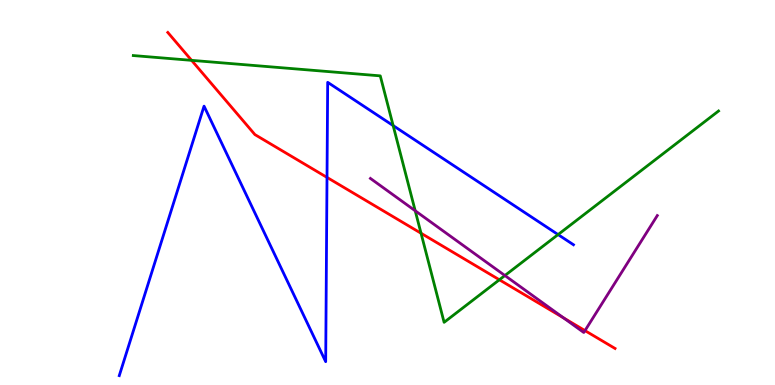[{'lines': ['blue', 'red'], 'intersections': [{'x': 4.22, 'y': 5.39}]}, {'lines': ['green', 'red'], 'intersections': [{'x': 2.47, 'y': 8.43}, {'x': 5.43, 'y': 3.94}, {'x': 6.44, 'y': 2.73}]}, {'lines': ['purple', 'red'], 'intersections': [{'x': 7.27, 'y': 1.74}, {'x': 7.55, 'y': 1.41}]}, {'lines': ['blue', 'green'], 'intersections': [{'x': 5.07, 'y': 6.74}, {'x': 7.2, 'y': 3.91}]}, {'lines': ['blue', 'purple'], 'intersections': []}, {'lines': ['green', 'purple'], 'intersections': [{'x': 5.36, 'y': 4.53}, {'x': 6.51, 'y': 2.84}]}]